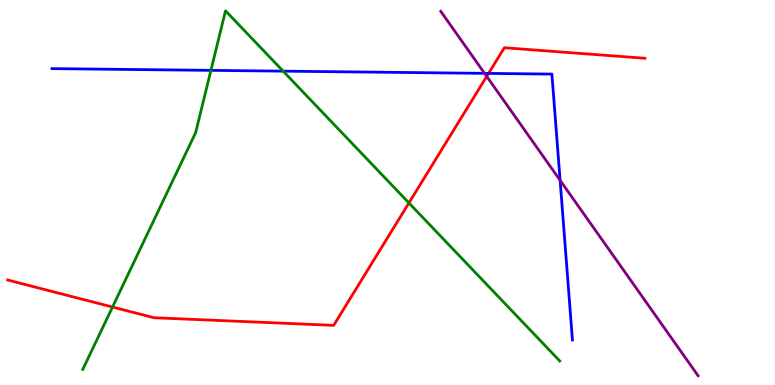[{'lines': ['blue', 'red'], 'intersections': [{'x': 6.3, 'y': 8.09}]}, {'lines': ['green', 'red'], 'intersections': [{'x': 1.45, 'y': 2.03}, {'x': 5.28, 'y': 4.73}]}, {'lines': ['purple', 'red'], 'intersections': [{'x': 6.28, 'y': 8.02}]}, {'lines': ['blue', 'green'], 'intersections': [{'x': 2.72, 'y': 8.17}, {'x': 3.65, 'y': 8.15}]}, {'lines': ['blue', 'purple'], 'intersections': [{'x': 6.25, 'y': 8.09}, {'x': 7.23, 'y': 5.32}]}, {'lines': ['green', 'purple'], 'intersections': []}]